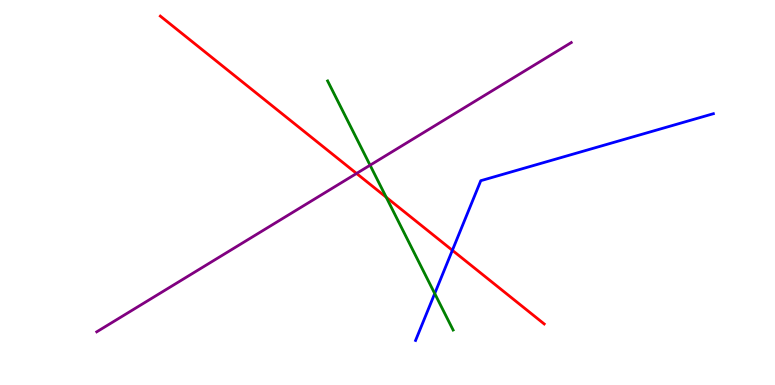[{'lines': ['blue', 'red'], 'intersections': [{'x': 5.84, 'y': 3.5}]}, {'lines': ['green', 'red'], 'intersections': [{'x': 4.98, 'y': 4.88}]}, {'lines': ['purple', 'red'], 'intersections': [{'x': 4.6, 'y': 5.49}]}, {'lines': ['blue', 'green'], 'intersections': [{'x': 5.61, 'y': 2.38}]}, {'lines': ['blue', 'purple'], 'intersections': []}, {'lines': ['green', 'purple'], 'intersections': [{'x': 4.78, 'y': 5.71}]}]